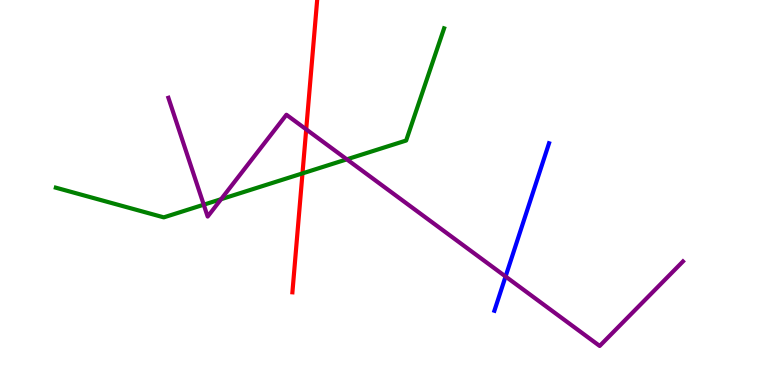[{'lines': ['blue', 'red'], 'intersections': []}, {'lines': ['green', 'red'], 'intersections': [{'x': 3.9, 'y': 5.5}]}, {'lines': ['purple', 'red'], 'intersections': [{'x': 3.95, 'y': 6.64}]}, {'lines': ['blue', 'green'], 'intersections': []}, {'lines': ['blue', 'purple'], 'intersections': [{'x': 6.52, 'y': 2.82}]}, {'lines': ['green', 'purple'], 'intersections': [{'x': 2.63, 'y': 4.68}, {'x': 2.85, 'y': 4.83}, {'x': 4.48, 'y': 5.86}]}]